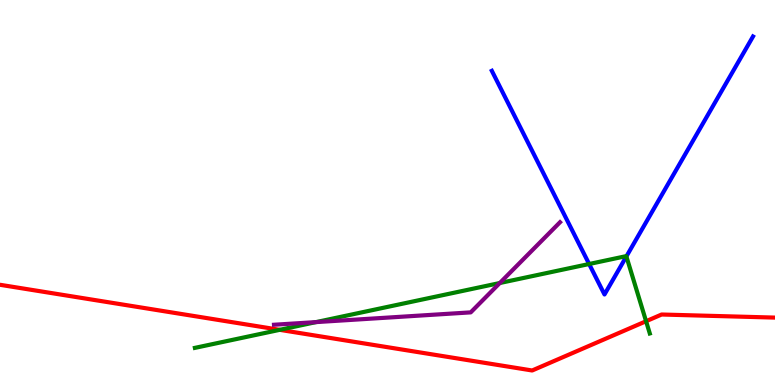[{'lines': ['blue', 'red'], 'intersections': []}, {'lines': ['green', 'red'], 'intersections': [{'x': 3.61, 'y': 1.43}, {'x': 8.34, 'y': 1.66}]}, {'lines': ['purple', 'red'], 'intersections': []}, {'lines': ['blue', 'green'], 'intersections': [{'x': 7.6, 'y': 3.14}, {'x': 8.08, 'y': 3.34}]}, {'lines': ['blue', 'purple'], 'intersections': []}, {'lines': ['green', 'purple'], 'intersections': [{'x': 4.08, 'y': 1.63}, {'x': 6.45, 'y': 2.65}]}]